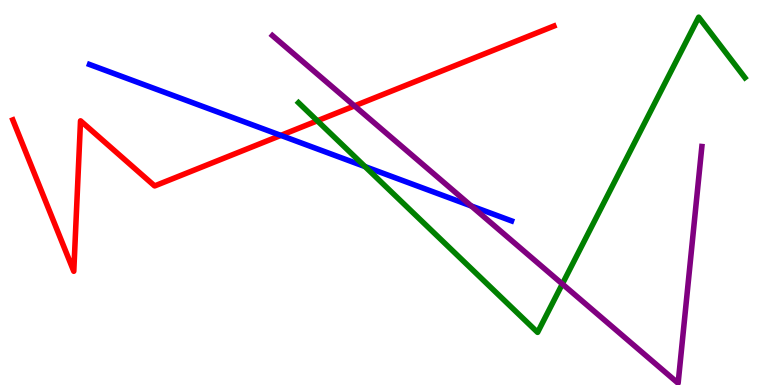[{'lines': ['blue', 'red'], 'intersections': [{'x': 3.62, 'y': 6.48}]}, {'lines': ['green', 'red'], 'intersections': [{'x': 4.09, 'y': 6.86}]}, {'lines': ['purple', 'red'], 'intersections': [{'x': 4.57, 'y': 7.25}]}, {'lines': ['blue', 'green'], 'intersections': [{'x': 4.71, 'y': 5.67}]}, {'lines': ['blue', 'purple'], 'intersections': [{'x': 6.08, 'y': 4.65}]}, {'lines': ['green', 'purple'], 'intersections': [{'x': 7.26, 'y': 2.62}]}]